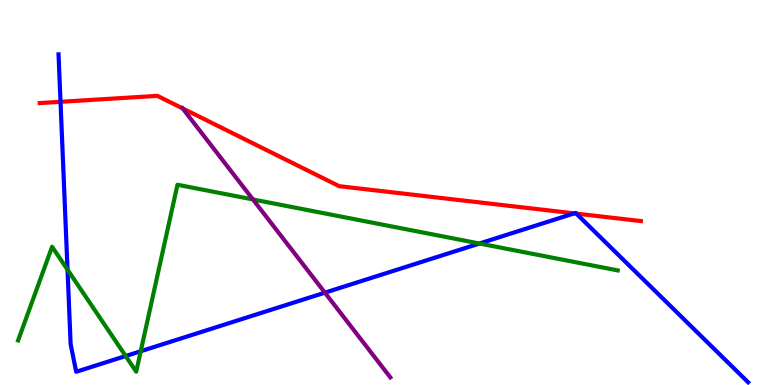[{'lines': ['blue', 'red'], 'intersections': [{'x': 0.781, 'y': 7.36}, {'x': 7.41, 'y': 4.46}, {'x': 7.44, 'y': 4.45}]}, {'lines': ['green', 'red'], 'intersections': []}, {'lines': ['purple', 'red'], 'intersections': [{'x': 2.36, 'y': 7.18}]}, {'lines': ['blue', 'green'], 'intersections': [{'x': 0.871, 'y': 3.0}, {'x': 1.62, 'y': 0.752}, {'x': 1.82, 'y': 0.877}, {'x': 6.19, 'y': 3.68}]}, {'lines': ['blue', 'purple'], 'intersections': [{'x': 4.19, 'y': 2.4}]}, {'lines': ['green', 'purple'], 'intersections': [{'x': 3.26, 'y': 4.82}]}]